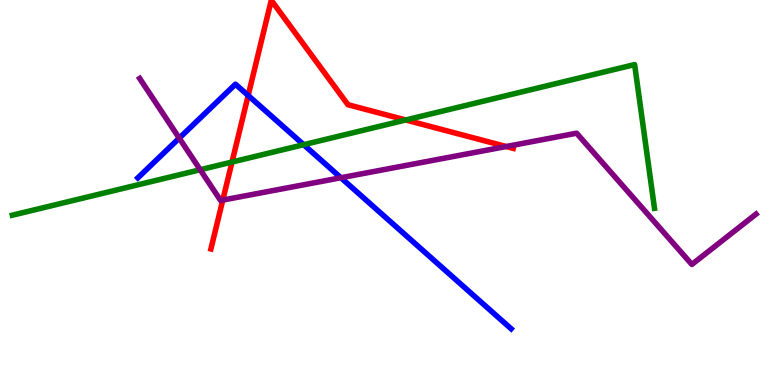[{'lines': ['blue', 'red'], 'intersections': [{'x': 3.2, 'y': 7.52}]}, {'lines': ['green', 'red'], 'intersections': [{'x': 2.99, 'y': 5.79}, {'x': 5.24, 'y': 6.88}]}, {'lines': ['purple', 'red'], 'intersections': [{'x': 2.87, 'y': 4.8}, {'x': 6.53, 'y': 6.19}]}, {'lines': ['blue', 'green'], 'intersections': [{'x': 3.92, 'y': 6.24}]}, {'lines': ['blue', 'purple'], 'intersections': [{'x': 2.31, 'y': 6.41}, {'x': 4.4, 'y': 5.38}]}, {'lines': ['green', 'purple'], 'intersections': [{'x': 2.58, 'y': 5.59}]}]